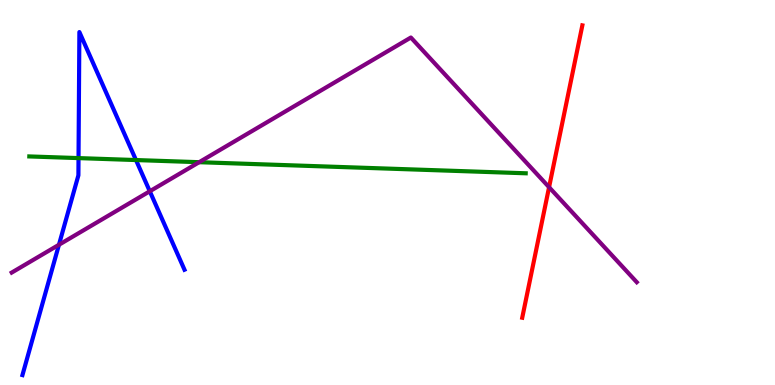[{'lines': ['blue', 'red'], 'intersections': []}, {'lines': ['green', 'red'], 'intersections': []}, {'lines': ['purple', 'red'], 'intersections': [{'x': 7.08, 'y': 5.14}]}, {'lines': ['blue', 'green'], 'intersections': [{'x': 1.01, 'y': 5.89}, {'x': 1.75, 'y': 5.84}]}, {'lines': ['blue', 'purple'], 'intersections': [{'x': 0.761, 'y': 3.64}, {'x': 1.93, 'y': 5.03}]}, {'lines': ['green', 'purple'], 'intersections': [{'x': 2.57, 'y': 5.79}]}]